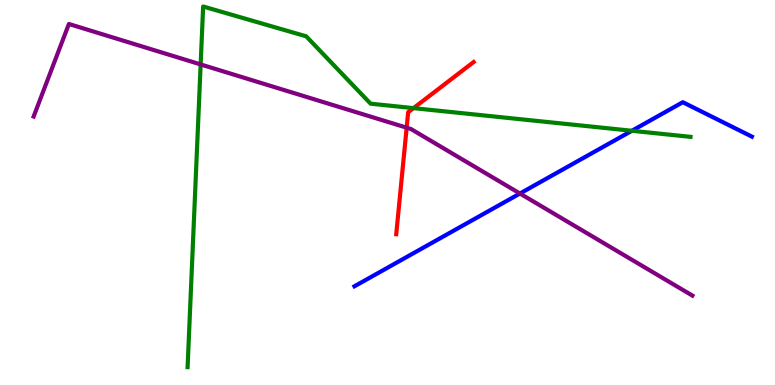[{'lines': ['blue', 'red'], 'intersections': []}, {'lines': ['green', 'red'], 'intersections': [{'x': 5.34, 'y': 7.19}]}, {'lines': ['purple', 'red'], 'intersections': [{'x': 5.25, 'y': 6.68}]}, {'lines': ['blue', 'green'], 'intersections': [{'x': 8.15, 'y': 6.6}]}, {'lines': ['blue', 'purple'], 'intersections': [{'x': 6.71, 'y': 4.97}]}, {'lines': ['green', 'purple'], 'intersections': [{'x': 2.59, 'y': 8.33}]}]